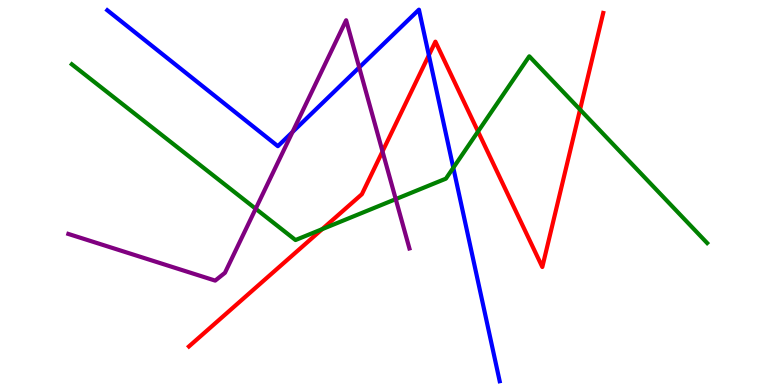[{'lines': ['blue', 'red'], 'intersections': [{'x': 5.53, 'y': 8.56}]}, {'lines': ['green', 'red'], 'intersections': [{'x': 4.16, 'y': 4.05}, {'x': 6.17, 'y': 6.58}, {'x': 7.48, 'y': 7.15}]}, {'lines': ['purple', 'red'], 'intersections': [{'x': 4.94, 'y': 6.07}]}, {'lines': ['blue', 'green'], 'intersections': [{'x': 5.85, 'y': 5.64}]}, {'lines': ['blue', 'purple'], 'intersections': [{'x': 3.77, 'y': 6.57}, {'x': 4.64, 'y': 8.25}]}, {'lines': ['green', 'purple'], 'intersections': [{'x': 3.3, 'y': 4.58}, {'x': 5.11, 'y': 4.83}]}]